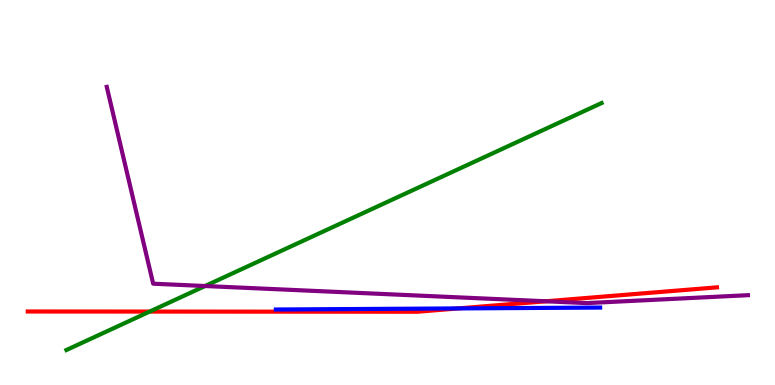[{'lines': ['blue', 'red'], 'intersections': [{'x': 5.91, 'y': 1.99}]}, {'lines': ['green', 'red'], 'intersections': [{'x': 1.93, 'y': 1.91}]}, {'lines': ['purple', 'red'], 'intersections': [{'x': 7.04, 'y': 2.17}]}, {'lines': ['blue', 'green'], 'intersections': []}, {'lines': ['blue', 'purple'], 'intersections': []}, {'lines': ['green', 'purple'], 'intersections': [{'x': 2.65, 'y': 2.57}]}]